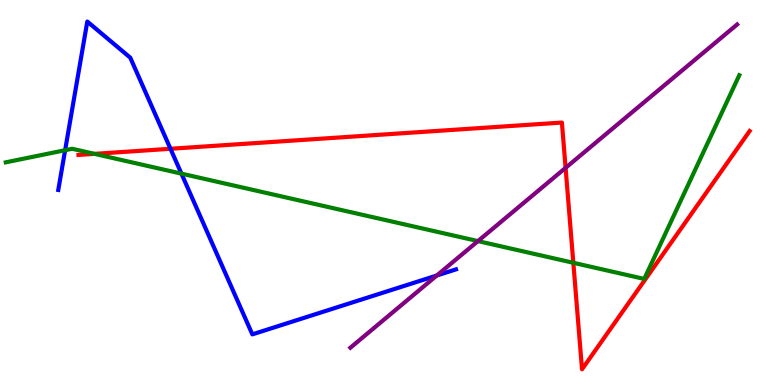[{'lines': ['blue', 'red'], 'intersections': [{'x': 2.2, 'y': 6.14}]}, {'lines': ['green', 'red'], 'intersections': [{'x': 1.22, 'y': 6.0}, {'x': 7.4, 'y': 3.17}]}, {'lines': ['purple', 'red'], 'intersections': [{'x': 7.3, 'y': 5.64}]}, {'lines': ['blue', 'green'], 'intersections': [{'x': 0.84, 'y': 6.1}, {'x': 2.34, 'y': 5.49}]}, {'lines': ['blue', 'purple'], 'intersections': [{'x': 5.64, 'y': 2.84}]}, {'lines': ['green', 'purple'], 'intersections': [{'x': 6.17, 'y': 3.74}]}]